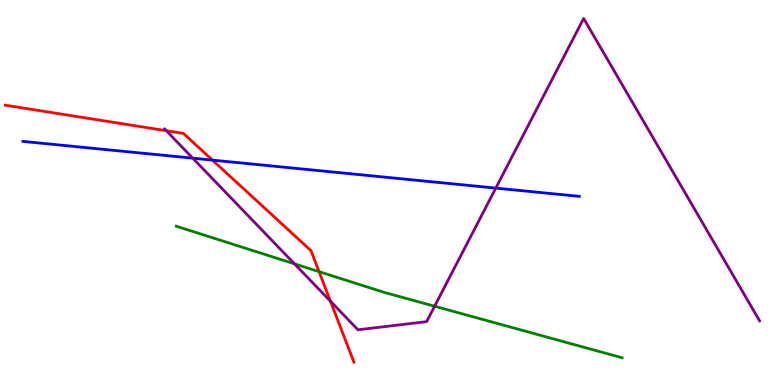[{'lines': ['blue', 'red'], 'intersections': [{'x': 2.74, 'y': 5.84}]}, {'lines': ['green', 'red'], 'intersections': [{'x': 4.12, 'y': 2.94}]}, {'lines': ['purple', 'red'], 'intersections': [{'x': 2.15, 'y': 6.6}, {'x': 4.26, 'y': 2.18}]}, {'lines': ['blue', 'green'], 'intersections': []}, {'lines': ['blue', 'purple'], 'intersections': [{'x': 2.49, 'y': 5.89}, {'x': 6.4, 'y': 5.11}]}, {'lines': ['green', 'purple'], 'intersections': [{'x': 3.8, 'y': 3.15}, {'x': 5.61, 'y': 2.05}]}]